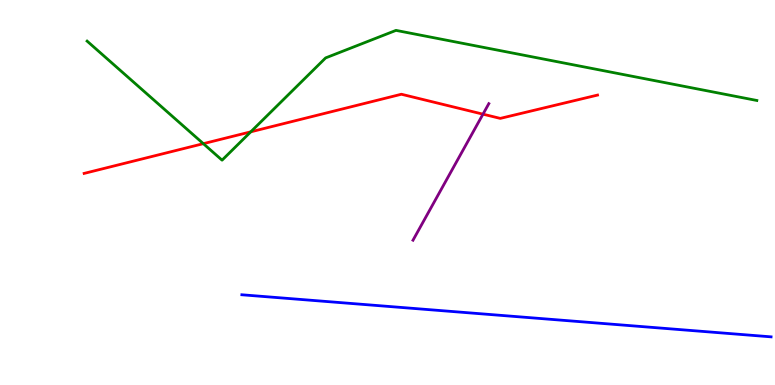[{'lines': ['blue', 'red'], 'intersections': []}, {'lines': ['green', 'red'], 'intersections': [{'x': 2.62, 'y': 6.27}, {'x': 3.24, 'y': 6.58}]}, {'lines': ['purple', 'red'], 'intersections': [{'x': 6.23, 'y': 7.03}]}, {'lines': ['blue', 'green'], 'intersections': []}, {'lines': ['blue', 'purple'], 'intersections': []}, {'lines': ['green', 'purple'], 'intersections': []}]